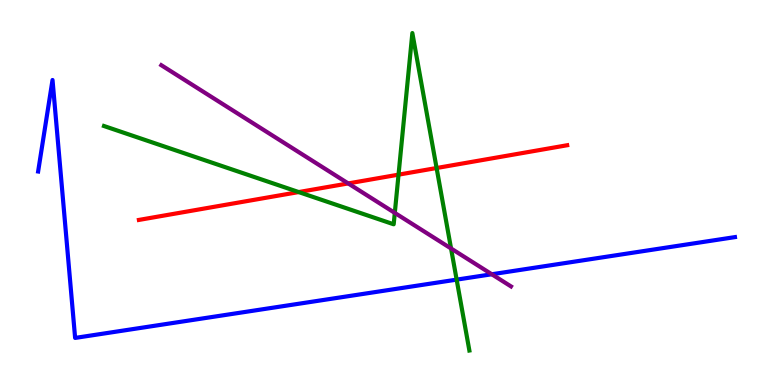[{'lines': ['blue', 'red'], 'intersections': []}, {'lines': ['green', 'red'], 'intersections': [{'x': 3.85, 'y': 5.01}, {'x': 5.14, 'y': 5.46}, {'x': 5.63, 'y': 5.64}]}, {'lines': ['purple', 'red'], 'intersections': [{'x': 4.49, 'y': 5.24}]}, {'lines': ['blue', 'green'], 'intersections': [{'x': 5.89, 'y': 2.74}]}, {'lines': ['blue', 'purple'], 'intersections': [{'x': 6.35, 'y': 2.88}]}, {'lines': ['green', 'purple'], 'intersections': [{'x': 5.09, 'y': 4.47}, {'x': 5.82, 'y': 3.55}]}]